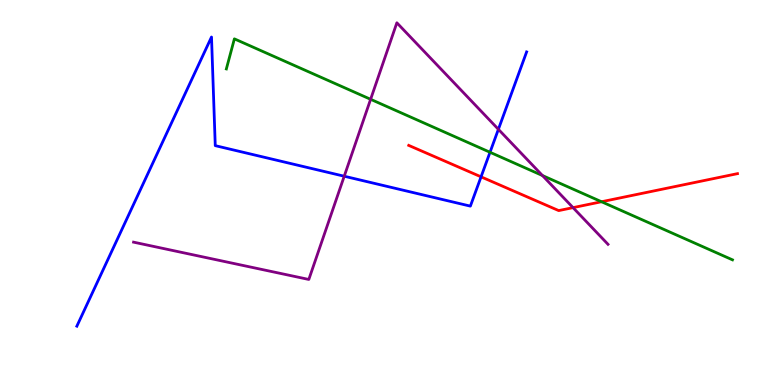[{'lines': ['blue', 'red'], 'intersections': [{'x': 6.21, 'y': 5.41}]}, {'lines': ['green', 'red'], 'intersections': [{'x': 7.76, 'y': 4.76}]}, {'lines': ['purple', 'red'], 'intersections': [{'x': 7.39, 'y': 4.61}]}, {'lines': ['blue', 'green'], 'intersections': [{'x': 6.32, 'y': 6.04}]}, {'lines': ['blue', 'purple'], 'intersections': [{'x': 4.44, 'y': 5.42}, {'x': 6.43, 'y': 6.64}]}, {'lines': ['green', 'purple'], 'intersections': [{'x': 4.78, 'y': 7.42}, {'x': 7.0, 'y': 5.44}]}]